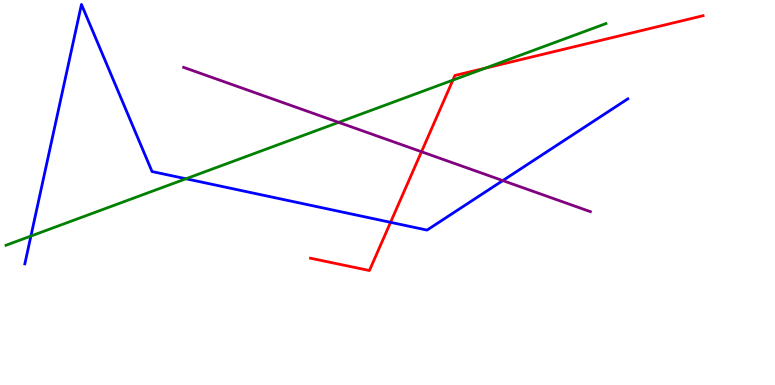[{'lines': ['blue', 'red'], 'intersections': [{'x': 5.04, 'y': 4.23}]}, {'lines': ['green', 'red'], 'intersections': [{'x': 5.84, 'y': 7.92}, {'x': 6.26, 'y': 8.23}]}, {'lines': ['purple', 'red'], 'intersections': [{'x': 5.44, 'y': 6.06}]}, {'lines': ['blue', 'green'], 'intersections': [{'x': 0.399, 'y': 3.87}, {'x': 2.4, 'y': 5.36}]}, {'lines': ['blue', 'purple'], 'intersections': [{'x': 6.49, 'y': 5.31}]}, {'lines': ['green', 'purple'], 'intersections': [{'x': 4.37, 'y': 6.82}]}]